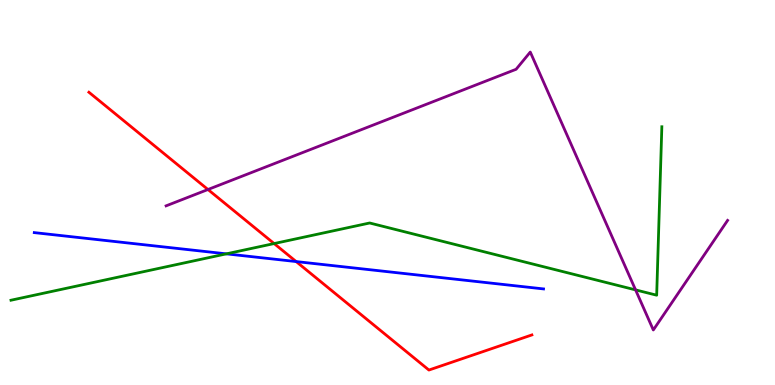[{'lines': ['blue', 'red'], 'intersections': [{'x': 3.82, 'y': 3.21}]}, {'lines': ['green', 'red'], 'intersections': [{'x': 3.54, 'y': 3.67}]}, {'lines': ['purple', 'red'], 'intersections': [{'x': 2.68, 'y': 5.08}]}, {'lines': ['blue', 'green'], 'intersections': [{'x': 2.92, 'y': 3.41}]}, {'lines': ['blue', 'purple'], 'intersections': []}, {'lines': ['green', 'purple'], 'intersections': [{'x': 8.2, 'y': 2.47}]}]